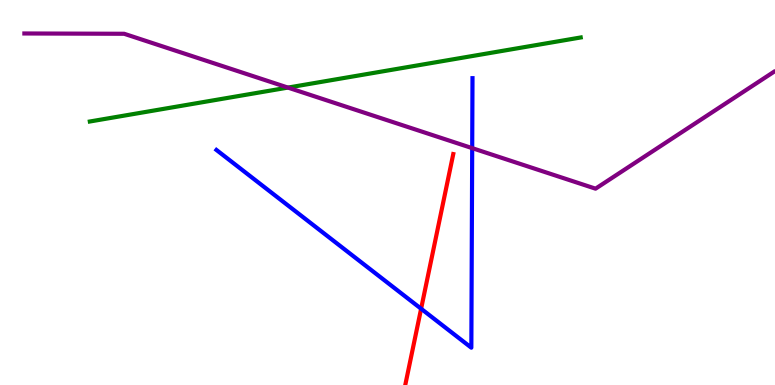[{'lines': ['blue', 'red'], 'intersections': [{'x': 5.43, 'y': 1.98}]}, {'lines': ['green', 'red'], 'intersections': []}, {'lines': ['purple', 'red'], 'intersections': []}, {'lines': ['blue', 'green'], 'intersections': []}, {'lines': ['blue', 'purple'], 'intersections': [{'x': 6.09, 'y': 6.15}]}, {'lines': ['green', 'purple'], 'intersections': [{'x': 3.72, 'y': 7.72}]}]